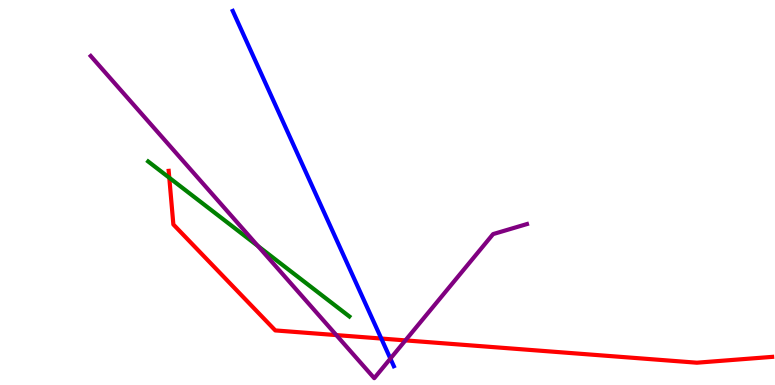[{'lines': ['blue', 'red'], 'intersections': [{'x': 4.92, 'y': 1.21}]}, {'lines': ['green', 'red'], 'intersections': [{'x': 2.18, 'y': 5.38}]}, {'lines': ['purple', 'red'], 'intersections': [{'x': 4.34, 'y': 1.3}, {'x': 5.23, 'y': 1.16}]}, {'lines': ['blue', 'green'], 'intersections': []}, {'lines': ['blue', 'purple'], 'intersections': [{'x': 5.04, 'y': 0.686}]}, {'lines': ['green', 'purple'], 'intersections': [{'x': 3.33, 'y': 3.61}]}]